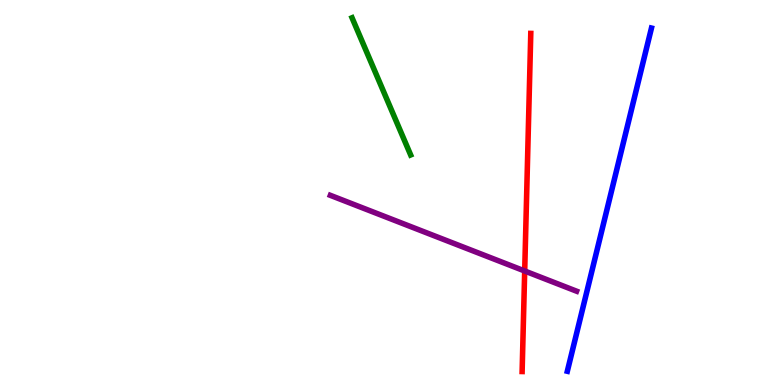[{'lines': ['blue', 'red'], 'intersections': []}, {'lines': ['green', 'red'], 'intersections': []}, {'lines': ['purple', 'red'], 'intersections': [{'x': 6.77, 'y': 2.96}]}, {'lines': ['blue', 'green'], 'intersections': []}, {'lines': ['blue', 'purple'], 'intersections': []}, {'lines': ['green', 'purple'], 'intersections': []}]